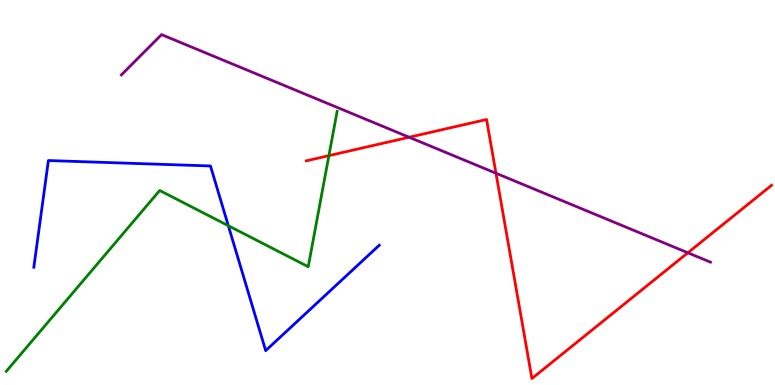[{'lines': ['blue', 'red'], 'intersections': []}, {'lines': ['green', 'red'], 'intersections': [{'x': 4.24, 'y': 5.96}]}, {'lines': ['purple', 'red'], 'intersections': [{'x': 5.28, 'y': 6.44}, {'x': 6.4, 'y': 5.5}, {'x': 8.88, 'y': 3.43}]}, {'lines': ['blue', 'green'], 'intersections': [{'x': 2.95, 'y': 4.14}]}, {'lines': ['blue', 'purple'], 'intersections': []}, {'lines': ['green', 'purple'], 'intersections': []}]